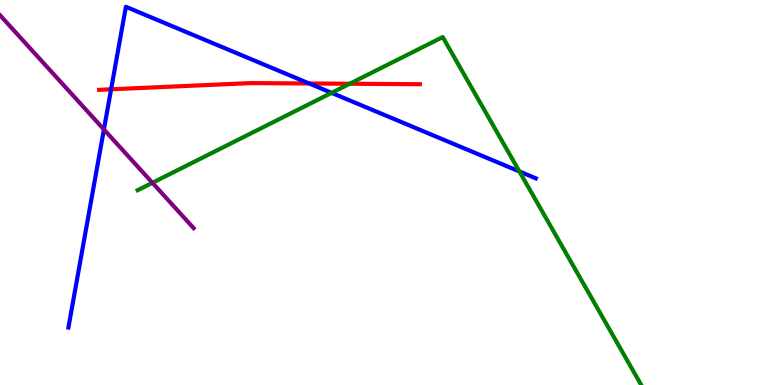[{'lines': ['blue', 'red'], 'intersections': [{'x': 1.43, 'y': 7.68}, {'x': 3.99, 'y': 7.83}]}, {'lines': ['green', 'red'], 'intersections': [{'x': 4.51, 'y': 7.82}]}, {'lines': ['purple', 'red'], 'intersections': []}, {'lines': ['blue', 'green'], 'intersections': [{'x': 4.28, 'y': 7.59}, {'x': 6.7, 'y': 5.55}]}, {'lines': ['blue', 'purple'], 'intersections': [{'x': 1.34, 'y': 6.64}]}, {'lines': ['green', 'purple'], 'intersections': [{'x': 1.97, 'y': 5.25}]}]